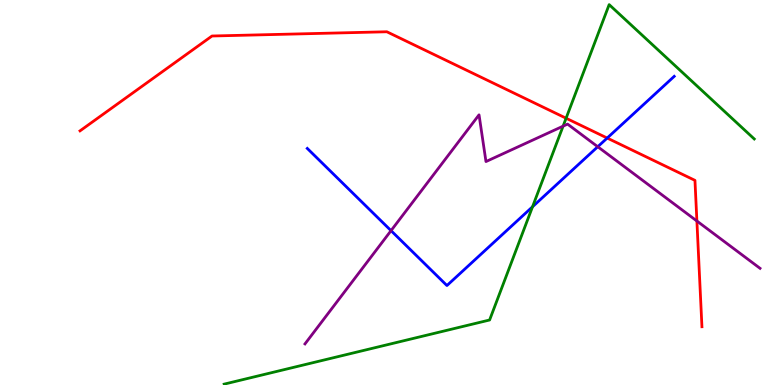[{'lines': ['blue', 'red'], 'intersections': [{'x': 7.83, 'y': 6.41}]}, {'lines': ['green', 'red'], 'intersections': [{'x': 7.3, 'y': 6.93}]}, {'lines': ['purple', 'red'], 'intersections': [{'x': 8.99, 'y': 4.26}]}, {'lines': ['blue', 'green'], 'intersections': [{'x': 6.87, 'y': 4.63}]}, {'lines': ['blue', 'purple'], 'intersections': [{'x': 5.05, 'y': 4.01}, {'x': 7.71, 'y': 6.19}]}, {'lines': ['green', 'purple'], 'intersections': [{'x': 7.27, 'y': 6.72}]}]